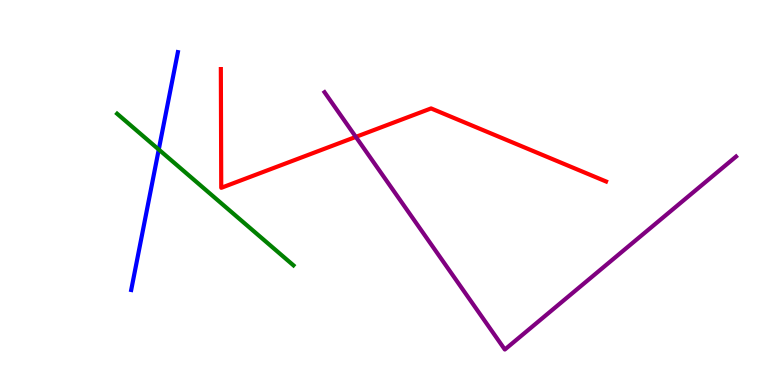[{'lines': ['blue', 'red'], 'intersections': []}, {'lines': ['green', 'red'], 'intersections': []}, {'lines': ['purple', 'red'], 'intersections': [{'x': 4.59, 'y': 6.44}]}, {'lines': ['blue', 'green'], 'intersections': [{'x': 2.05, 'y': 6.12}]}, {'lines': ['blue', 'purple'], 'intersections': []}, {'lines': ['green', 'purple'], 'intersections': []}]